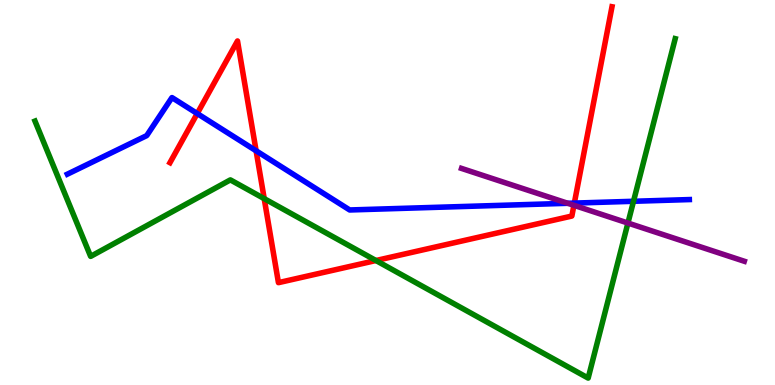[{'lines': ['blue', 'red'], 'intersections': [{'x': 2.54, 'y': 7.05}, {'x': 3.3, 'y': 6.08}, {'x': 7.41, 'y': 4.72}]}, {'lines': ['green', 'red'], 'intersections': [{'x': 3.41, 'y': 4.84}, {'x': 4.85, 'y': 3.23}]}, {'lines': ['purple', 'red'], 'intersections': [{'x': 7.41, 'y': 4.67}]}, {'lines': ['blue', 'green'], 'intersections': [{'x': 8.17, 'y': 4.77}]}, {'lines': ['blue', 'purple'], 'intersections': [{'x': 7.33, 'y': 4.72}]}, {'lines': ['green', 'purple'], 'intersections': [{'x': 8.1, 'y': 4.21}]}]